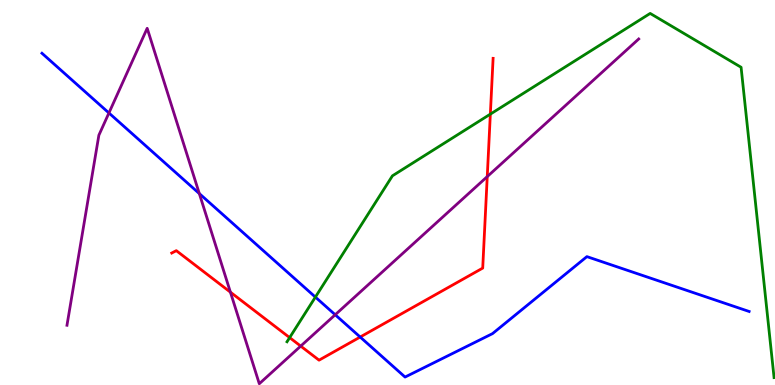[{'lines': ['blue', 'red'], 'intersections': [{'x': 4.65, 'y': 1.25}]}, {'lines': ['green', 'red'], 'intersections': [{'x': 3.74, 'y': 1.23}, {'x': 6.33, 'y': 7.04}]}, {'lines': ['purple', 'red'], 'intersections': [{'x': 2.97, 'y': 2.41}, {'x': 3.88, 'y': 1.01}, {'x': 6.29, 'y': 5.41}]}, {'lines': ['blue', 'green'], 'intersections': [{'x': 4.07, 'y': 2.28}]}, {'lines': ['blue', 'purple'], 'intersections': [{'x': 1.41, 'y': 7.07}, {'x': 2.57, 'y': 4.97}, {'x': 4.33, 'y': 1.82}]}, {'lines': ['green', 'purple'], 'intersections': []}]